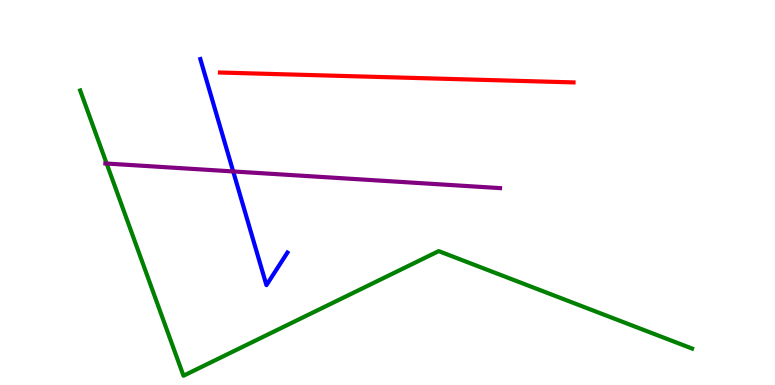[{'lines': ['blue', 'red'], 'intersections': []}, {'lines': ['green', 'red'], 'intersections': []}, {'lines': ['purple', 'red'], 'intersections': []}, {'lines': ['blue', 'green'], 'intersections': []}, {'lines': ['blue', 'purple'], 'intersections': [{'x': 3.01, 'y': 5.55}]}, {'lines': ['green', 'purple'], 'intersections': [{'x': 1.38, 'y': 5.75}]}]